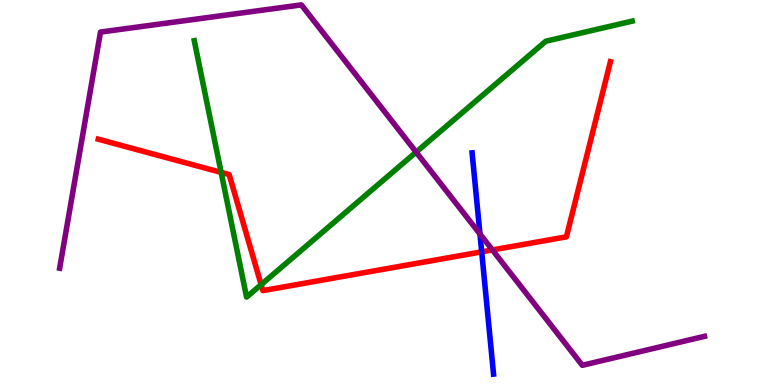[{'lines': ['blue', 'red'], 'intersections': [{'x': 6.22, 'y': 3.46}]}, {'lines': ['green', 'red'], 'intersections': [{'x': 2.85, 'y': 5.52}, {'x': 3.37, 'y': 2.61}]}, {'lines': ['purple', 'red'], 'intersections': [{'x': 6.35, 'y': 3.51}]}, {'lines': ['blue', 'green'], 'intersections': []}, {'lines': ['blue', 'purple'], 'intersections': [{'x': 6.19, 'y': 3.92}]}, {'lines': ['green', 'purple'], 'intersections': [{'x': 5.37, 'y': 6.05}]}]